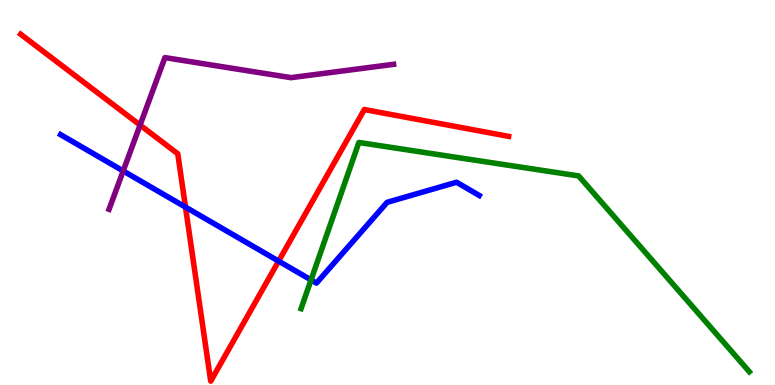[{'lines': ['blue', 'red'], 'intersections': [{'x': 2.39, 'y': 4.62}, {'x': 3.6, 'y': 3.22}]}, {'lines': ['green', 'red'], 'intersections': []}, {'lines': ['purple', 'red'], 'intersections': [{'x': 1.81, 'y': 6.75}]}, {'lines': ['blue', 'green'], 'intersections': [{'x': 4.01, 'y': 2.73}]}, {'lines': ['blue', 'purple'], 'intersections': [{'x': 1.59, 'y': 5.56}]}, {'lines': ['green', 'purple'], 'intersections': []}]